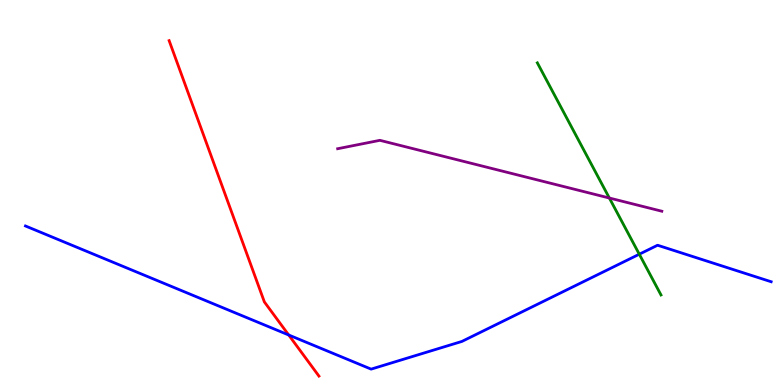[{'lines': ['blue', 'red'], 'intersections': [{'x': 3.73, 'y': 1.3}]}, {'lines': ['green', 'red'], 'intersections': []}, {'lines': ['purple', 'red'], 'intersections': []}, {'lines': ['blue', 'green'], 'intersections': [{'x': 8.25, 'y': 3.4}]}, {'lines': ['blue', 'purple'], 'intersections': []}, {'lines': ['green', 'purple'], 'intersections': [{'x': 7.86, 'y': 4.86}]}]